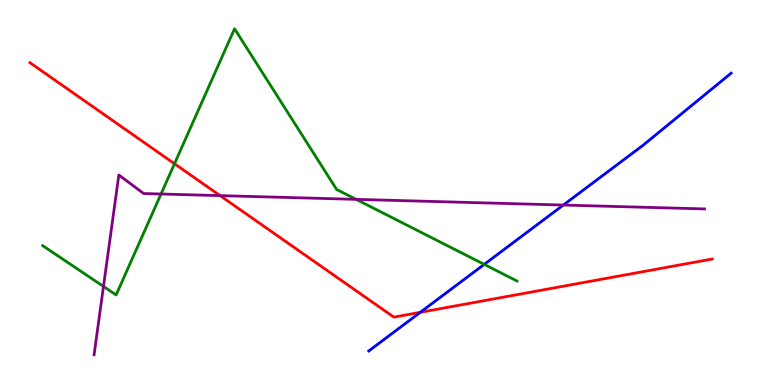[{'lines': ['blue', 'red'], 'intersections': [{'x': 5.42, 'y': 1.89}]}, {'lines': ['green', 'red'], 'intersections': [{'x': 2.25, 'y': 5.75}]}, {'lines': ['purple', 'red'], 'intersections': [{'x': 2.84, 'y': 4.92}]}, {'lines': ['blue', 'green'], 'intersections': [{'x': 6.25, 'y': 3.13}]}, {'lines': ['blue', 'purple'], 'intersections': [{'x': 7.27, 'y': 4.67}]}, {'lines': ['green', 'purple'], 'intersections': [{'x': 1.34, 'y': 2.56}, {'x': 2.08, 'y': 4.96}, {'x': 4.6, 'y': 4.82}]}]